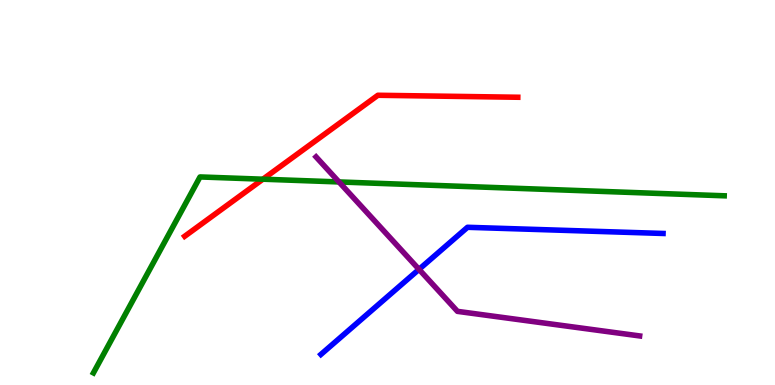[{'lines': ['blue', 'red'], 'intersections': []}, {'lines': ['green', 'red'], 'intersections': [{'x': 3.39, 'y': 5.35}]}, {'lines': ['purple', 'red'], 'intersections': []}, {'lines': ['blue', 'green'], 'intersections': []}, {'lines': ['blue', 'purple'], 'intersections': [{'x': 5.41, 'y': 3.0}]}, {'lines': ['green', 'purple'], 'intersections': [{'x': 4.37, 'y': 5.27}]}]